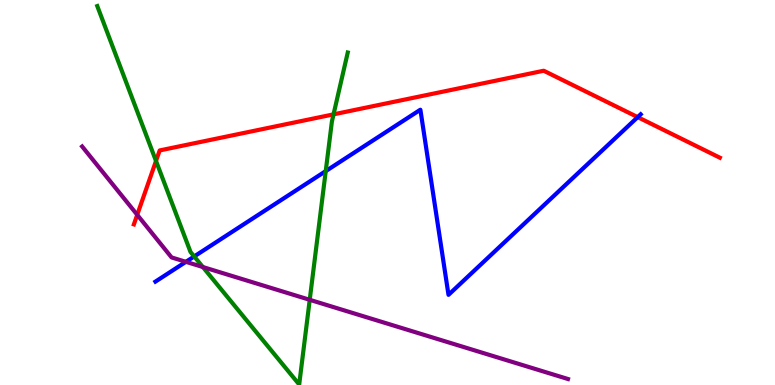[{'lines': ['blue', 'red'], 'intersections': [{'x': 8.23, 'y': 6.96}]}, {'lines': ['green', 'red'], 'intersections': [{'x': 2.01, 'y': 5.82}, {'x': 4.3, 'y': 7.03}]}, {'lines': ['purple', 'red'], 'intersections': [{'x': 1.77, 'y': 4.42}]}, {'lines': ['blue', 'green'], 'intersections': [{'x': 2.51, 'y': 3.34}, {'x': 4.2, 'y': 5.56}]}, {'lines': ['blue', 'purple'], 'intersections': [{'x': 2.4, 'y': 3.2}]}, {'lines': ['green', 'purple'], 'intersections': [{'x': 2.62, 'y': 3.06}, {'x': 4.0, 'y': 2.21}]}]